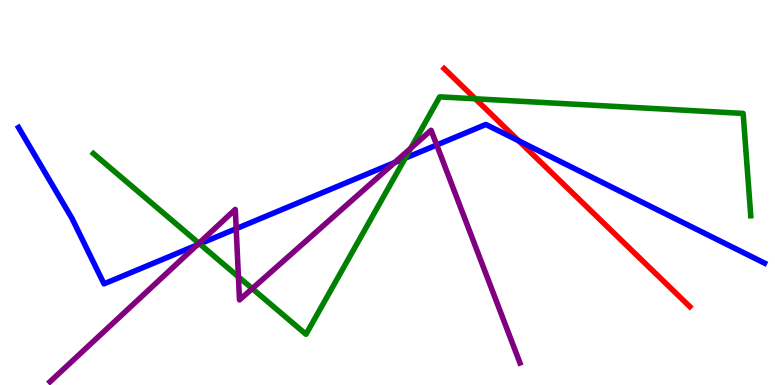[{'lines': ['blue', 'red'], 'intersections': [{'x': 6.69, 'y': 6.34}]}, {'lines': ['green', 'red'], 'intersections': [{'x': 6.13, 'y': 7.43}]}, {'lines': ['purple', 'red'], 'intersections': []}, {'lines': ['blue', 'green'], 'intersections': [{'x': 2.58, 'y': 3.66}, {'x': 5.23, 'y': 5.89}]}, {'lines': ['blue', 'purple'], 'intersections': [{'x': 2.54, 'y': 3.64}, {'x': 3.05, 'y': 4.06}, {'x': 5.09, 'y': 5.78}, {'x': 5.64, 'y': 6.23}]}, {'lines': ['green', 'purple'], 'intersections': [{'x': 2.57, 'y': 3.68}, {'x': 3.08, 'y': 2.81}, {'x': 3.26, 'y': 2.5}, {'x': 5.3, 'y': 6.15}]}]